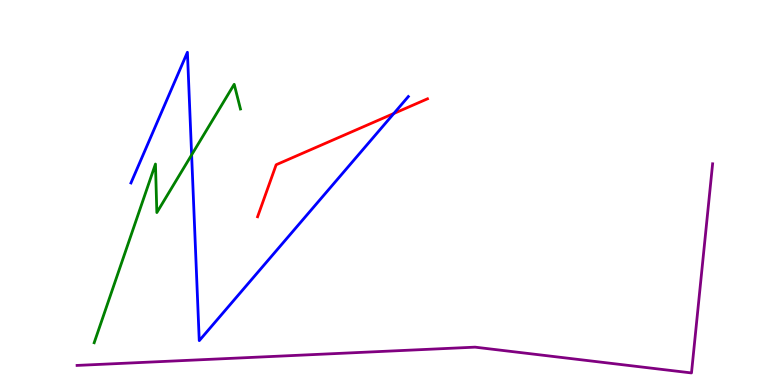[{'lines': ['blue', 'red'], 'intersections': [{'x': 5.08, 'y': 7.05}]}, {'lines': ['green', 'red'], 'intersections': []}, {'lines': ['purple', 'red'], 'intersections': []}, {'lines': ['blue', 'green'], 'intersections': [{'x': 2.47, 'y': 5.98}]}, {'lines': ['blue', 'purple'], 'intersections': []}, {'lines': ['green', 'purple'], 'intersections': []}]